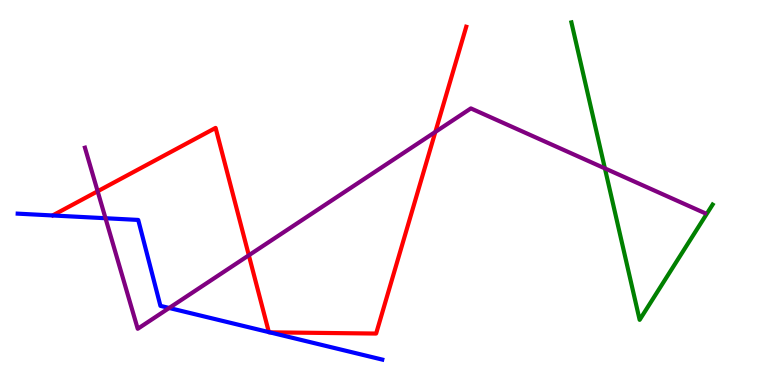[{'lines': ['blue', 'red'], 'intersections': [{'x': 3.47, 'y': 1.37}, {'x': 3.48, 'y': 1.37}]}, {'lines': ['green', 'red'], 'intersections': []}, {'lines': ['purple', 'red'], 'intersections': [{'x': 1.26, 'y': 5.03}, {'x': 3.21, 'y': 3.37}, {'x': 5.62, 'y': 6.57}]}, {'lines': ['blue', 'green'], 'intersections': []}, {'lines': ['blue', 'purple'], 'intersections': [{'x': 1.36, 'y': 4.33}, {'x': 2.18, 'y': 2.0}]}, {'lines': ['green', 'purple'], 'intersections': [{'x': 7.81, 'y': 5.63}]}]